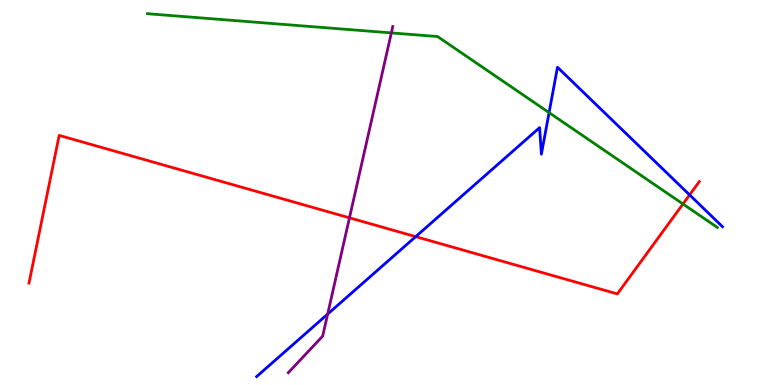[{'lines': ['blue', 'red'], 'intersections': [{'x': 5.36, 'y': 3.85}, {'x': 8.9, 'y': 4.94}]}, {'lines': ['green', 'red'], 'intersections': [{'x': 8.81, 'y': 4.7}]}, {'lines': ['purple', 'red'], 'intersections': [{'x': 4.51, 'y': 4.34}]}, {'lines': ['blue', 'green'], 'intersections': [{'x': 7.08, 'y': 7.07}]}, {'lines': ['blue', 'purple'], 'intersections': [{'x': 4.23, 'y': 1.84}]}, {'lines': ['green', 'purple'], 'intersections': [{'x': 5.05, 'y': 9.15}]}]